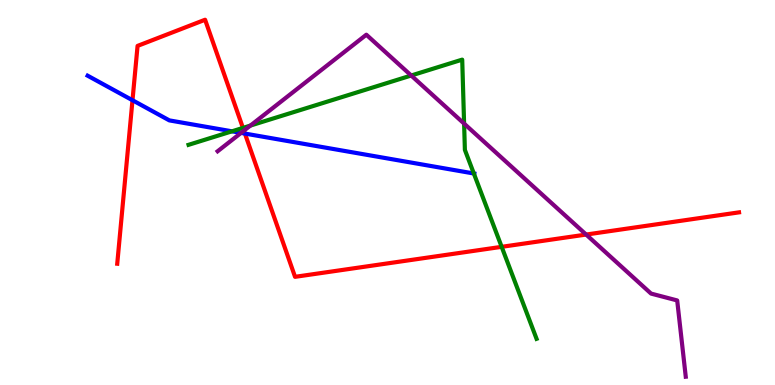[{'lines': ['blue', 'red'], 'intersections': [{'x': 1.71, 'y': 7.4}, {'x': 3.16, 'y': 6.53}]}, {'lines': ['green', 'red'], 'intersections': [{'x': 3.13, 'y': 6.68}, {'x': 6.47, 'y': 3.59}]}, {'lines': ['purple', 'red'], 'intersections': [{'x': 3.15, 'y': 6.61}, {'x': 7.56, 'y': 3.91}]}, {'lines': ['blue', 'green'], 'intersections': [{'x': 2.99, 'y': 6.59}, {'x': 6.11, 'y': 5.49}]}, {'lines': ['blue', 'purple'], 'intersections': [{'x': 3.11, 'y': 6.55}]}, {'lines': ['green', 'purple'], 'intersections': [{'x': 3.23, 'y': 6.74}, {'x': 5.31, 'y': 8.04}, {'x': 5.99, 'y': 6.79}]}]